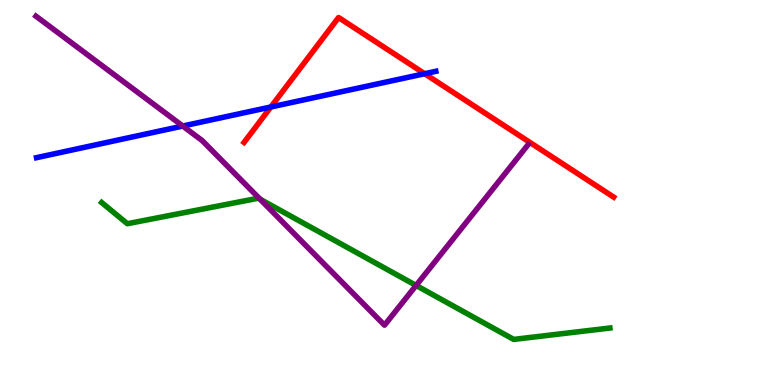[{'lines': ['blue', 'red'], 'intersections': [{'x': 3.49, 'y': 7.22}, {'x': 5.48, 'y': 8.09}]}, {'lines': ['green', 'red'], 'intersections': []}, {'lines': ['purple', 'red'], 'intersections': []}, {'lines': ['blue', 'green'], 'intersections': []}, {'lines': ['blue', 'purple'], 'intersections': [{'x': 2.36, 'y': 6.73}]}, {'lines': ['green', 'purple'], 'intersections': [{'x': 3.36, 'y': 4.83}, {'x': 5.37, 'y': 2.59}]}]